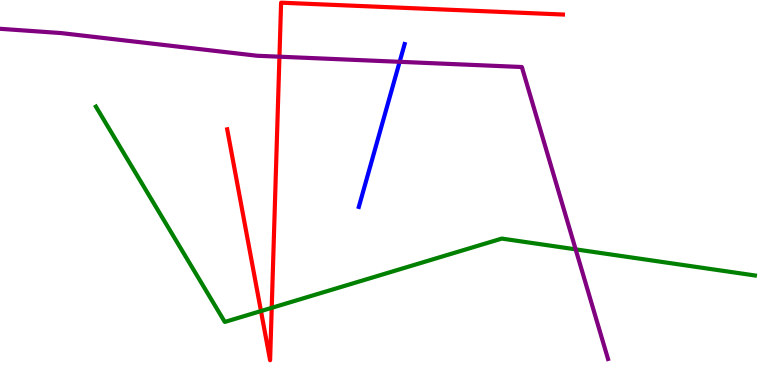[{'lines': ['blue', 'red'], 'intersections': []}, {'lines': ['green', 'red'], 'intersections': [{'x': 3.37, 'y': 1.92}, {'x': 3.51, 'y': 2.0}]}, {'lines': ['purple', 'red'], 'intersections': [{'x': 3.61, 'y': 8.53}]}, {'lines': ['blue', 'green'], 'intersections': []}, {'lines': ['blue', 'purple'], 'intersections': [{'x': 5.16, 'y': 8.39}]}, {'lines': ['green', 'purple'], 'intersections': [{'x': 7.43, 'y': 3.52}]}]